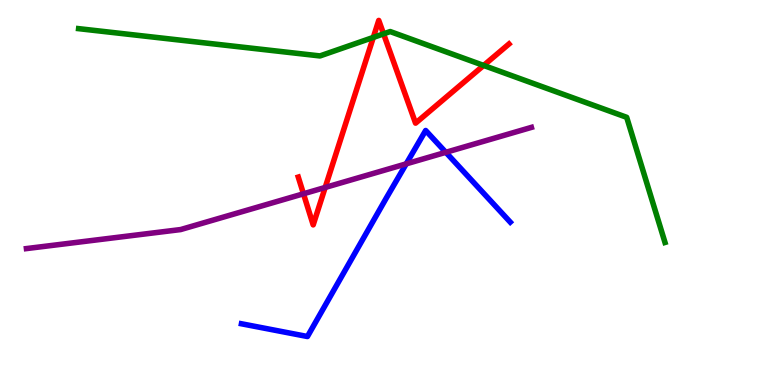[{'lines': ['blue', 'red'], 'intersections': []}, {'lines': ['green', 'red'], 'intersections': [{'x': 4.82, 'y': 9.03}, {'x': 4.95, 'y': 9.12}, {'x': 6.24, 'y': 8.3}]}, {'lines': ['purple', 'red'], 'intersections': [{'x': 3.92, 'y': 4.97}, {'x': 4.2, 'y': 5.13}]}, {'lines': ['blue', 'green'], 'intersections': []}, {'lines': ['blue', 'purple'], 'intersections': [{'x': 5.24, 'y': 5.74}, {'x': 5.75, 'y': 6.04}]}, {'lines': ['green', 'purple'], 'intersections': []}]